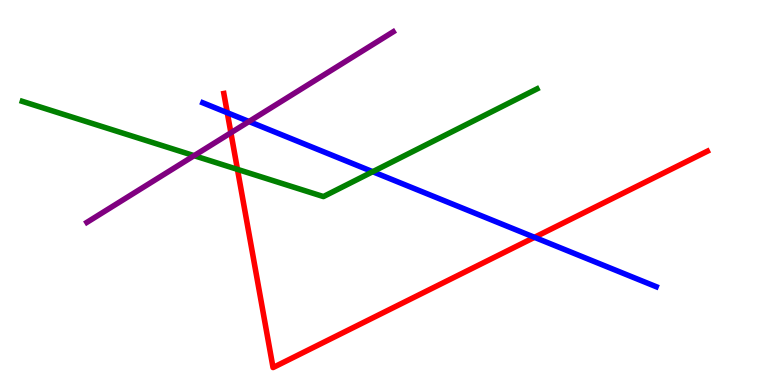[{'lines': ['blue', 'red'], 'intersections': [{'x': 2.93, 'y': 7.07}, {'x': 6.9, 'y': 3.84}]}, {'lines': ['green', 'red'], 'intersections': [{'x': 3.06, 'y': 5.6}]}, {'lines': ['purple', 'red'], 'intersections': [{'x': 2.98, 'y': 6.55}]}, {'lines': ['blue', 'green'], 'intersections': [{'x': 4.81, 'y': 5.54}]}, {'lines': ['blue', 'purple'], 'intersections': [{'x': 3.21, 'y': 6.84}]}, {'lines': ['green', 'purple'], 'intersections': [{'x': 2.5, 'y': 5.96}]}]